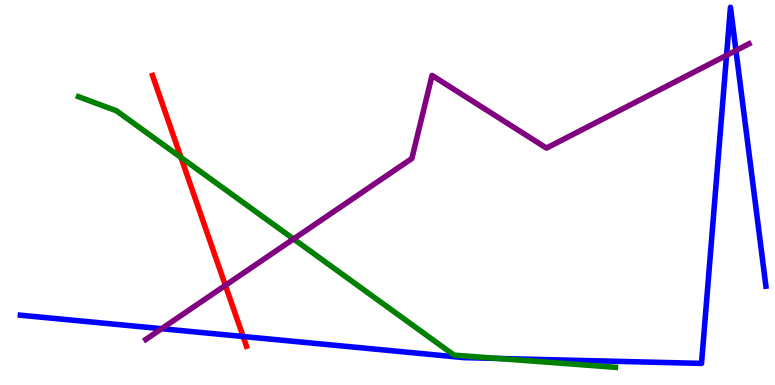[{'lines': ['blue', 'red'], 'intersections': [{'x': 3.14, 'y': 1.26}]}, {'lines': ['green', 'red'], 'intersections': [{'x': 2.34, 'y': 5.91}]}, {'lines': ['purple', 'red'], 'intersections': [{'x': 2.91, 'y': 2.59}]}, {'lines': ['blue', 'green'], 'intersections': [{'x': 6.42, 'y': 0.69}]}, {'lines': ['blue', 'purple'], 'intersections': [{'x': 2.09, 'y': 1.46}, {'x': 9.37, 'y': 8.56}, {'x': 9.5, 'y': 8.69}]}, {'lines': ['green', 'purple'], 'intersections': [{'x': 3.79, 'y': 3.79}]}]